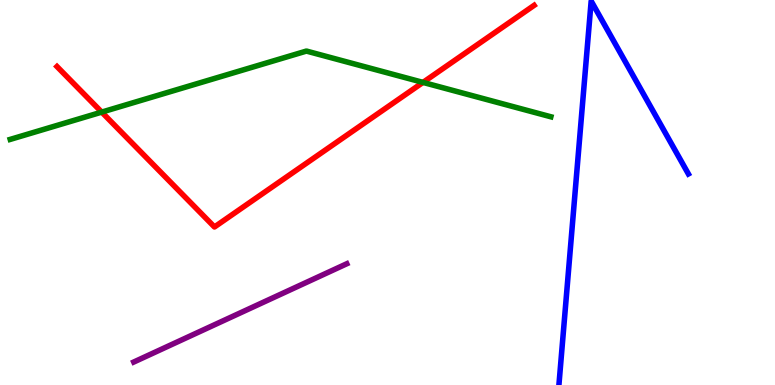[{'lines': ['blue', 'red'], 'intersections': []}, {'lines': ['green', 'red'], 'intersections': [{'x': 1.31, 'y': 7.09}, {'x': 5.46, 'y': 7.86}]}, {'lines': ['purple', 'red'], 'intersections': []}, {'lines': ['blue', 'green'], 'intersections': []}, {'lines': ['blue', 'purple'], 'intersections': []}, {'lines': ['green', 'purple'], 'intersections': []}]